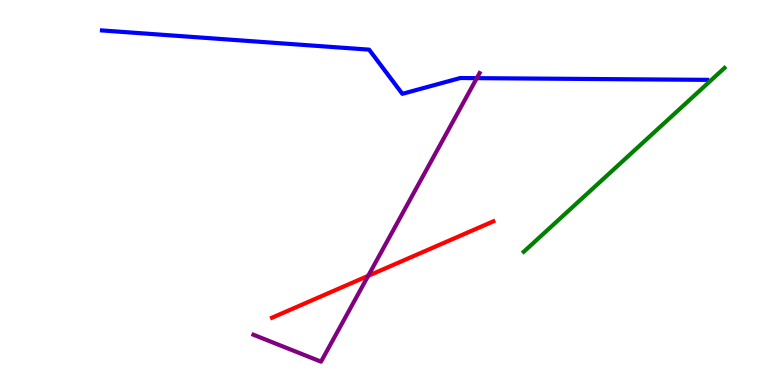[{'lines': ['blue', 'red'], 'intersections': []}, {'lines': ['green', 'red'], 'intersections': []}, {'lines': ['purple', 'red'], 'intersections': [{'x': 4.75, 'y': 2.84}]}, {'lines': ['blue', 'green'], 'intersections': []}, {'lines': ['blue', 'purple'], 'intersections': [{'x': 6.15, 'y': 7.97}]}, {'lines': ['green', 'purple'], 'intersections': []}]